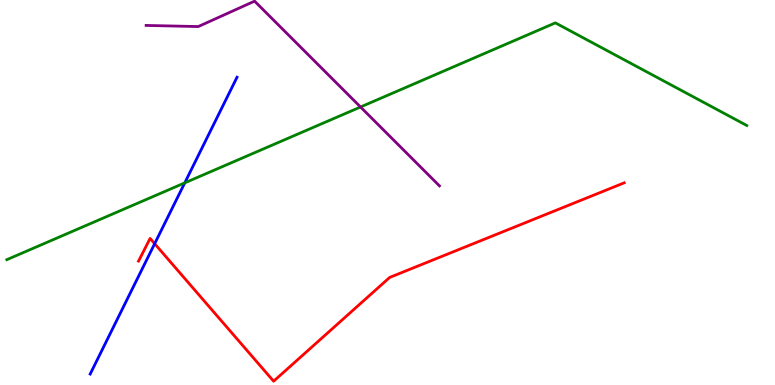[{'lines': ['blue', 'red'], 'intersections': [{'x': 2.0, 'y': 3.67}]}, {'lines': ['green', 'red'], 'intersections': []}, {'lines': ['purple', 'red'], 'intersections': []}, {'lines': ['blue', 'green'], 'intersections': [{'x': 2.38, 'y': 5.25}]}, {'lines': ['blue', 'purple'], 'intersections': []}, {'lines': ['green', 'purple'], 'intersections': [{'x': 4.65, 'y': 7.22}]}]